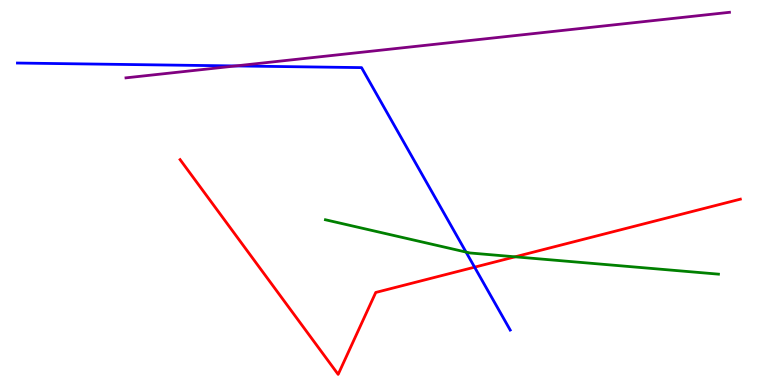[{'lines': ['blue', 'red'], 'intersections': [{'x': 6.12, 'y': 3.06}]}, {'lines': ['green', 'red'], 'intersections': [{'x': 6.65, 'y': 3.33}]}, {'lines': ['purple', 'red'], 'intersections': []}, {'lines': ['blue', 'green'], 'intersections': [{'x': 6.01, 'y': 3.45}]}, {'lines': ['blue', 'purple'], 'intersections': [{'x': 3.04, 'y': 8.29}]}, {'lines': ['green', 'purple'], 'intersections': []}]